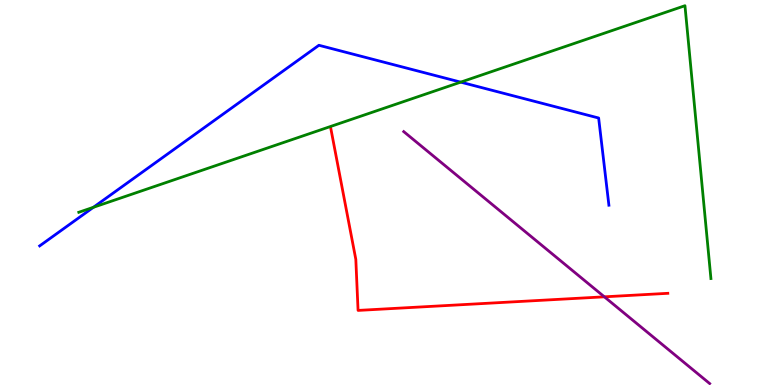[{'lines': ['blue', 'red'], 'intersections': []}, {'lines': ['green', 'red'], 'intersections': []}, {'lines': ['purple', 'red'], 'intersections': [{'x': 7.8, 'y': 2.29}]}, {'lines': ['blue', 'green'], 'intersections': [{'x': 1.21, 'y': 4.62}, {'x': 5.94, 'y': 7.87}]}, {'lines': ['blue', 'purple'], 'intersections': []}, {'lines': ['green', 'purple'], 'intersections': []}]